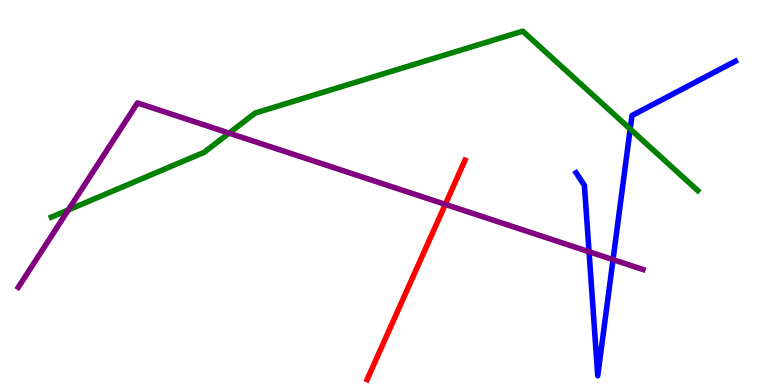[{'lines': ['blue', 'red'], 'intersections': []}, {'lines': ['green', 'red'], 'intersections': []}, {'lines': ['purple', 'red'], 'intersections': [{'x': 5.75, 'y': 4.69}]}, {'lines': ['blue', 'green'], 'intersections': [{'x': 8.13, 'y': 6.65}]}, {'lines': ['blue', 'purple'], 'intersections': [{'x': 7.6, 'y': 3.46}, {'x': 7.91, 'y': 3.26}]}, {'lines': ['green', 'purple'], 'intersections': [{'x': 0.882, 'y': 4.55}, {'x': 2.96, 'y': 6.54}]}]